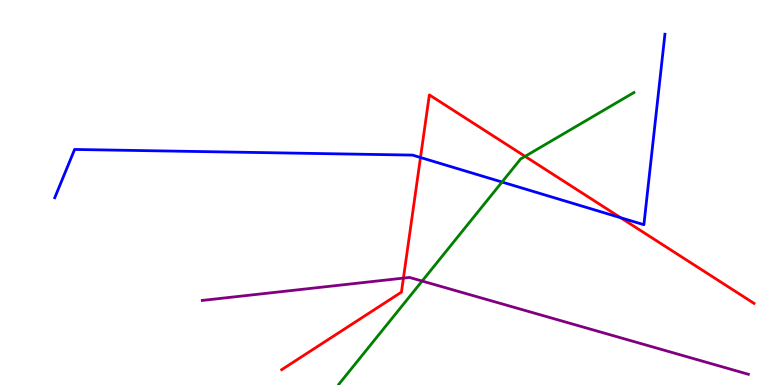[{'lines': ['blue', 'red'], 'intersections': [{'x': 5.43, 'y': 5.91}, {'x': 8.01, 'y': 4.34}]}, {'lines': ['green', 'red'], 'intersections': [{'x': 6.78, 'y': 5.94}]}, {'lines': ['purple', 'red'], 'intersections': [{'x': 5.21, 'y': 2.78}]}, {'lines': ['blue', 'green'], 'intersections': [{'x': 6.48, 'y': 5.27}]}, {'lines': ['blue', 'purple'], 'intersections': []}, {'lines': ['green', 'purple'], 'intersections': [{'x': 5.45, 'y': 2.7}]}]